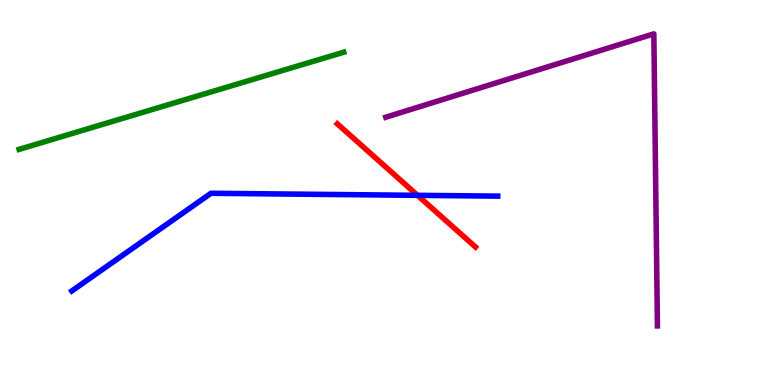[{'lines': ['blue', 'red'], 'intersections': [{'x': 5.39, 'y': 4.93}]}, {'lines': ['green', 'red'], 'intersections': []}, {'lines': ['purple', 'red'], 'intersections': []}, {'lines': ['blue', 'green'], 'intersections': []}, {'lines': ['blue', 'purple'], 'intersections': []}, {'lines': ['green', 'purple'], 'intersections': []}]